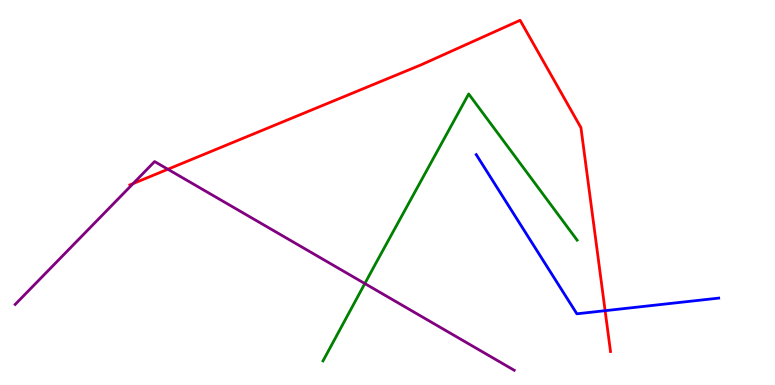[{'lines': ['blue', 'red'], 'intersections': [{'x': 7.81, 'y': 1.93}]}, {'lines': ['green', 'red'], 'intersections': []}, {'lines': ['purple', 'red'], 'intersections': [{'x': 1.72, 'y': 5.23}, {'x': 2.17, 'y': 5.6}]}, {'lines': ['blue', 'green'], 'intersections': []}, {'lines': ['blue', 'purple'], 'intersections': []}, {'lines': ['green', 'purple'], 'intersections': [{'x': 4.71, 'y': 2.63}]}]